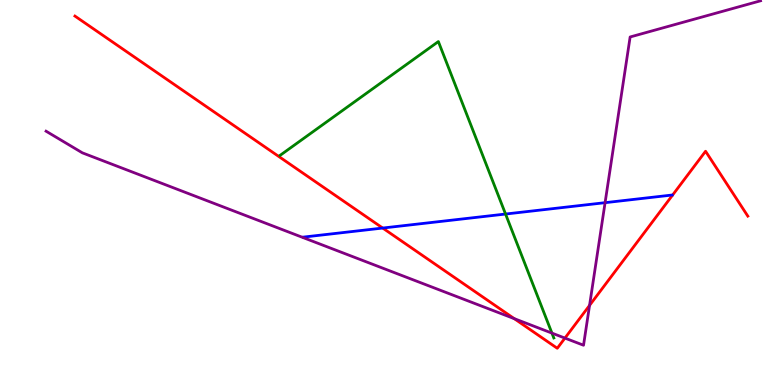[{'lines': ['blue', 'red'], 'intersections': [{'x': 4.94, 'y': 4.08}]}, {'lines': ['green', 'red'], 'intersections': []}, {'lines': ['purple', 'red'], 'intersections': [{'x': 6.64, 'y': 1.72}, {'x': 7.29, 'y': 1.22}, {'x': 7.61, 'y': 2.07}]}, {'lines': ['blue', 'green'], 'intersections': [{'x': 6.52, 'y': 4.44}]}, {'lines': ['blue', 'purple'], 'intersections': [{'x': 7.81, 'y': 4.74}]}, {'lines': ['green', 'purple'], 'intersections': [{'x': 7.12, 'y': 1.35}]}]